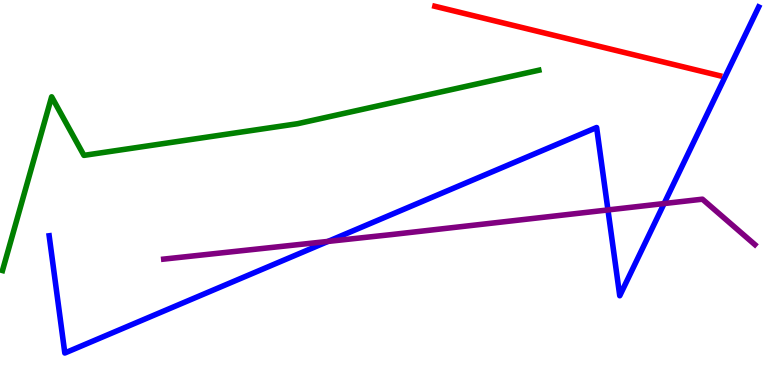[{'lines': ['blue', 'red'], 'intersections': []}, {'lines': ['green', 'red'], 'intersections': []}, {'lines': ['purple', 'red'], 'intersections': []}, {'lines': ['blue', 'green'], 'intersections': []}, {'lines': ['blue', 'purple'], 'intersections': [{'x': 4.23, 'y': 3.73}, {'x': 7.84, 'y': 4.55}, {'x': 8.57, 'y': 4.71}]}, {'lines': ['green', 'purple'], 'intersections': []}]